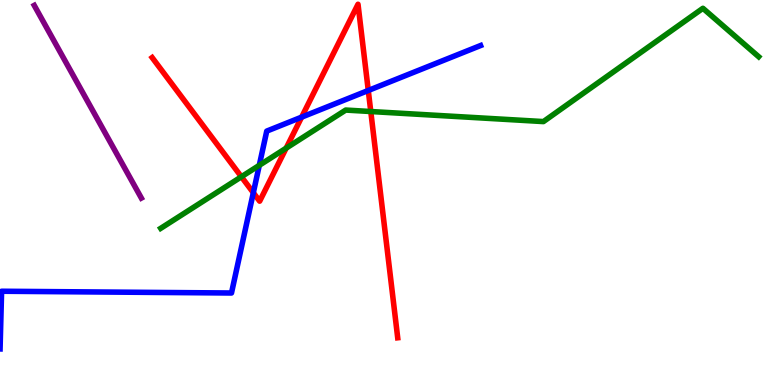[{'lines': ['blue', 'red'], 'intersections': [{'x': 3.27, 'y': 4.99}, {'x': 3.89, 'y': 6.96}, {'x': 4.75, 'y': 7.65}]}, {'lines': ['green', 'red'], 'intersections': [{'x': 3.11, 'y': 5.41}, {'x': 3.69, 'y': 6.15}, {'x': 4.78, 'y': 7.1}]}, {'lines': ['purple', 'red'], 'intersections': []}, {'lines': ['blue', 'green'], 'intersections': [{'x': 3.35, 'y': 5.71}]}, {'lines': ['blue', 'purple'], 'intersections': []}, {'lines': ['green', 'purple'], 'intersections': []}]